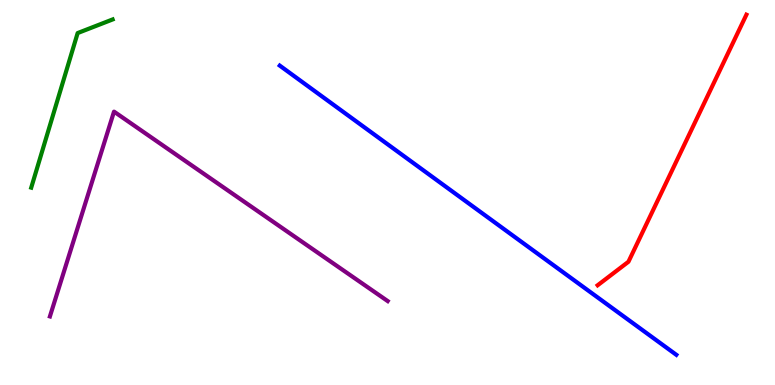[{'lines': ['blue', 'red'], 'intersections': []}, {'lines': ['green', 'red'], 'intersections': []}, {'lines': ['purple', 'red'], 'intersections': []}, {'lines': ['blue', 'green'], 'intersections': []}, {'lines': ['blue', 'purple'], 'intersections': []}, {'lines': ['green', 'purple'], 'intersections': []}]